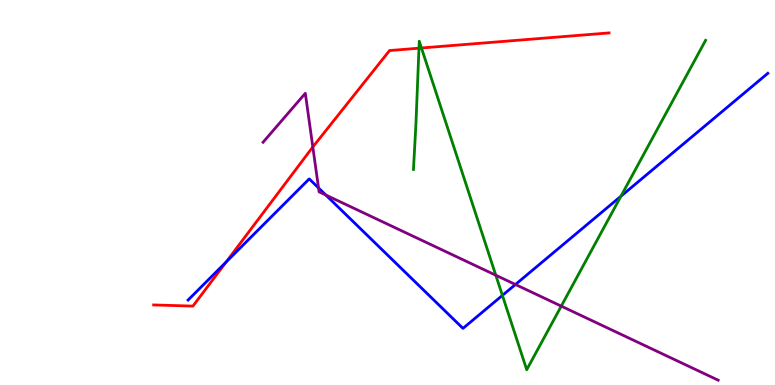[{'lines': ['blue', 'red'], 'intersections': [{'x': 2.92, 'y': 3.2}]}, {'lines': ['green', 'red'], 'intersections': [{'x': 5.41, 'y': 8.75}, {'x': 5.44, 'y': 8.75}]}, {'lines': ['purple', 'red'], 'intersections': [{'x': 4.04, 'y': 6.18}]}, {'lines': ['blue', 'green'], 'intersections': [{'x': 6.48, 'y': 2.33}, {'x': 8.01, 'y': 4.9}]}, {'lines': ['blue', 'purple'], 'intersections': [{'x': 4.11, 'y': 5.12}, {'x': 4.2, 'y': 4.93}, {'x': 6.65, 'y': 2.61}]}, {'lines': ['green', 'purple'], 'intersections': [{'x': 6.4, 'y': 2.85}, {'x': 7.24, 'y': 2.05}]}]